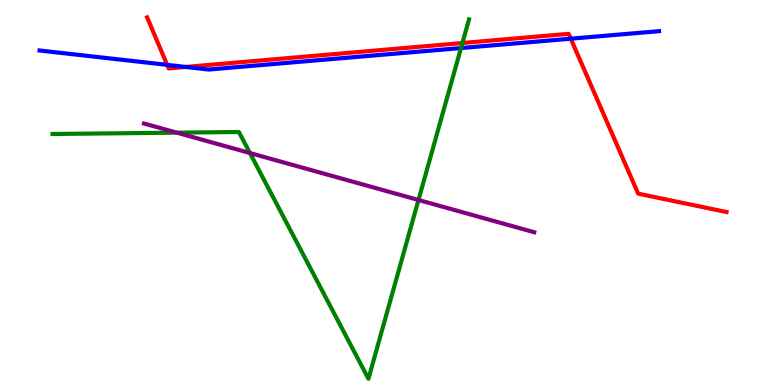[{'lines': ['blue', 'red'], 'intersections': [{'x': 2.16, 'y': 8.32}, {'x': 2.4, 'y': 8.26}, {'x': 7.36, 'y': 9.0}]}, {'lines': ['green', 'red'], 'intersections': [{'x': 5.97, 'y': 8.88}]}, {'lines': ['purple', 'red'], 'intersections': []}, {'lines': ['blue', 'green'], 'intersections': [{'x': 5.95, 'y': 8.75}]}, {'lines': ['blue', 'purple'], 'intersections': []}, {'lines': ['green', 'purple'], 'intersections': [{'x': 2.28, 'y': 6.55}, {'x': 3.22, 'y': 6.03}, {'x': 5.4, 'y': 4.81}]}]